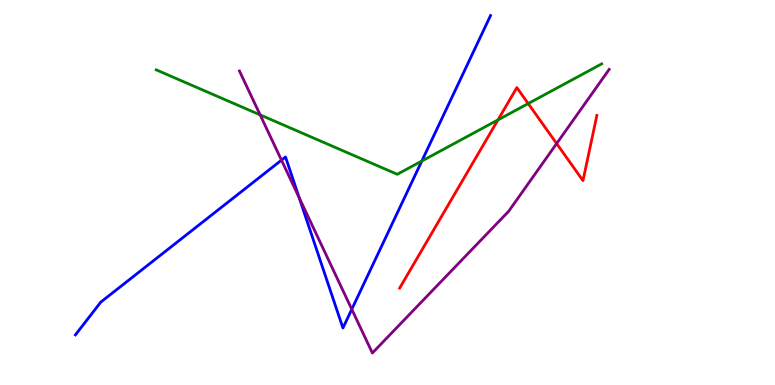[{'lines': ['blue', 'red'], 'intersections': []}, {'lines': ['green', 'red'], 'intersections': [{'x': 6.43, 'y': 6.89}, {'x': 6.82, 'y': 7.31}]}, {'lines': ['purple', 'red'], 'intersections': [{'x': 7.18, 'y': 6.27}]}, {'lines': ['blue', 'green'], 'intersections': [{'x': 5.44, 'y': 5.82}]}, {'lines': ['blue', 'purple'], 'intersections': [{'x': 3.63, 'y': 5.84}, {'x': 3.86, 'y': 4.86}, {'x': 4.54, 'y': 1.97}]}, {'lines': ['green', 'purple'], 'intersections': [{'x': 3.36, 'y': 7.02}]}]